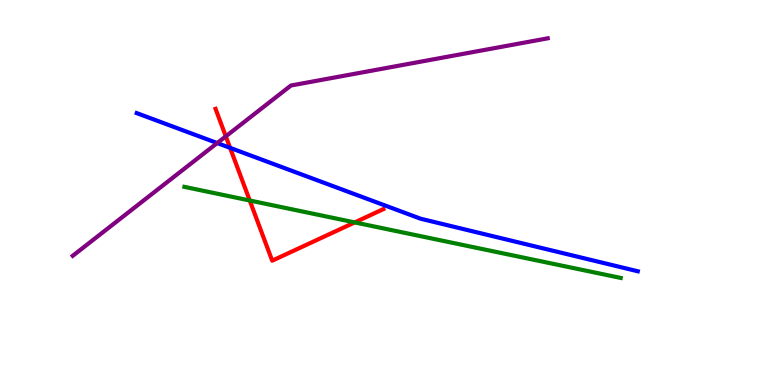[{'lines': ['blue', 'red'], 'intersections': [{'x': 2.97, 'y': 6.16}]}, {'lines': ['green', 'red'], 'intersections': [{'x': 3.22, 'y': 4.79}, {'x': 4.58, 'y': 4.22}]}, {'lines': ['purple', 'red'], 'intersections': [{'x': 2.91, 'y': 6.46}]}, {'lines': ['blue', 'green'], 'intersections': []}, {'lines': ['blue', 'purple'], 'intersections': [{'x': 2.8, 'y': 6.28}]}, {'lines': ['green', 'purple'], 'intersections': []}]